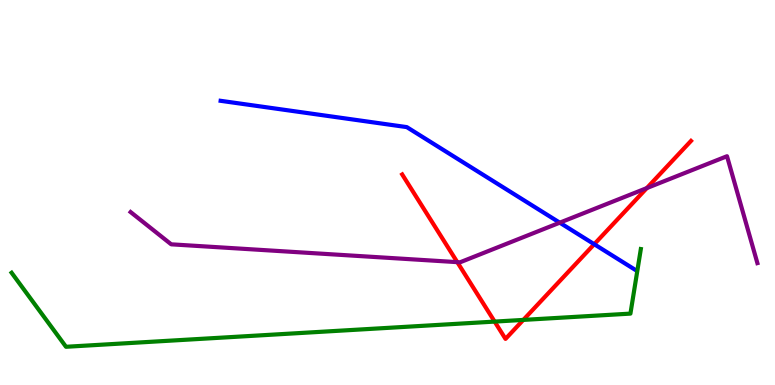[{'lines': ['blue', 'red'], 'intersections': [{'x': 7.67, 'y': 3.66}]}, {'lines': ['green', 'red'], 'intersections': [{'x': 6.38, 'y': 1.65}, {'x': 6.75, 'y': 1.69}]}, {'lines': ['purple', 'red'], 'intersections': [{'x': 5.9, 'y': 3.19}, {'x': 8.35, 'y': 5.11}]}, {'lines': ['blue', 'green'], 'intersections': []}, {'lines': ['blue', 'purple'], 'intersections': [{'x': 7.22, 'y': 4.22}]}, {'lines': ['green', 'purple'], 'intersections': []}]